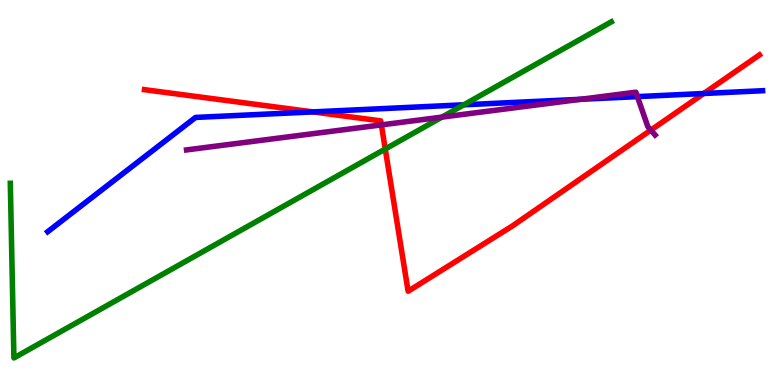[{'lines': ['blue', 'red'], 'intersections': [{'x': 4.04, 'y': 7.09}, {'x': 9.08, 'y': 7.57}]}, {'lines': ['green', 'red'], 'intersections': [{'x': 4.97, 'y': 6.13}]}, {'lines': ['purple', 'red'], 'intersections': [{'x': 4.92, 'y': 6.76}, {'x': 8.4, 'y': 6.62}]}, {'lines': ['blue', 'green'], 'intersections': [{'x': 5.99, 'y': 7.28}]}, {'lines': ['blue', 'purple'], 'intersections': [{'x': 7.49, 'y': 7.42}, {'x': 8.22, 'y': 7.49}]}, {'lines': ['green', 'purple'], 'intersections': [{'x': 5.7, 'y': 6.96}]}]